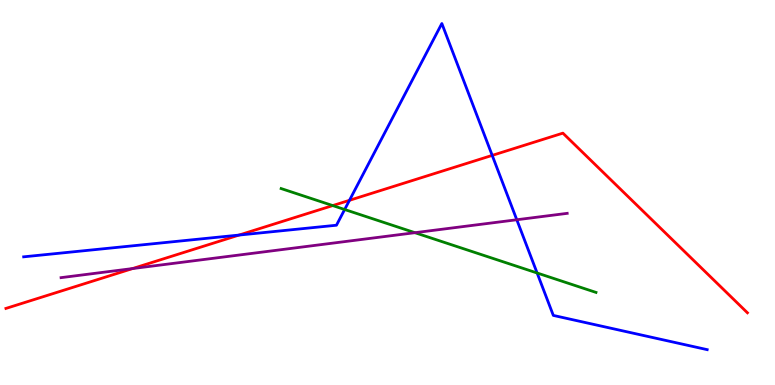[{'lines': ['blue', 'red'], 'intersections': [{'x': 3.08, 'y': 3.89}, {'x': 4.51, 'y': 4.8}, {'x': 6.35, 'y': 5.96}]}, {'lines': ['green', 'red'], 'intersections': [{'x': 4.29, 'y': 4.66}]}, {'lines': ['purple', 'red'], 'intersections': [{'x': 1.71, 'y': 3.02}]}, {'lines': ['blue', 'green'], 'intersections': [{'x': 4.45, 'y': 4.56}, {'x': 6.93, 'y': 2.91}]}, {'lines': ['blue', 'purple'], 'intersections': [{'x': 6.67, 'y': 4.29}]}, {'lines': ['green', 'purple'], 'intersections': [{'x': 5.35, 'y': 3.96}]}]